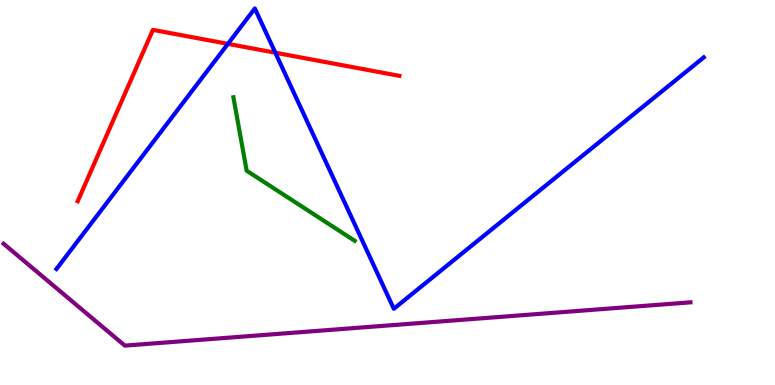[{'lines': ['blue', 'red'], 'intersections': [{'x': 2.94, 'y': 8.86}, {'x': 3.55, 'y': 8.63}]}, {'lines': ['green', 'red'], 'intersections': []}, {'lines': ['purple', 'red'], 'intersections': []}, {'lines': ['blue', 'green'], 'intersections': []}, {'lines': ['blue', 'purple'], 'intersections': []}, {'lines': ['green', 'purple'], 'intersections': []}]